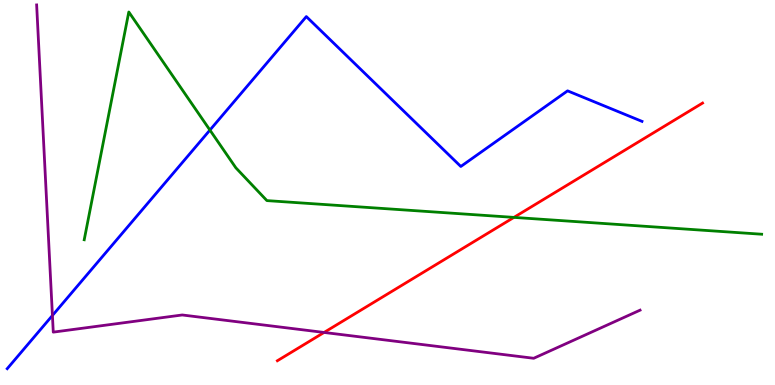[{'lines': ['blue', 'red'], 'intersections': []}, {'lines': ['green', 'red'], 'intersections': [{'x': 6.63, 'y': 4.35}]}, {'lines': ['purple', 'red'], 'intersections': [{'x': 4.18, 'y': 1.36}]}, {'lines': ['blue', 'green'], 'intersections': [{'x': 2.71, 'y': 6.62}]}, {'lines': ['blue', 'purple'], 'intersections': [{'x': 0.676, 'y': 1.81}]}, {'lines': ['green', 'purple'], 'intersections': []}]